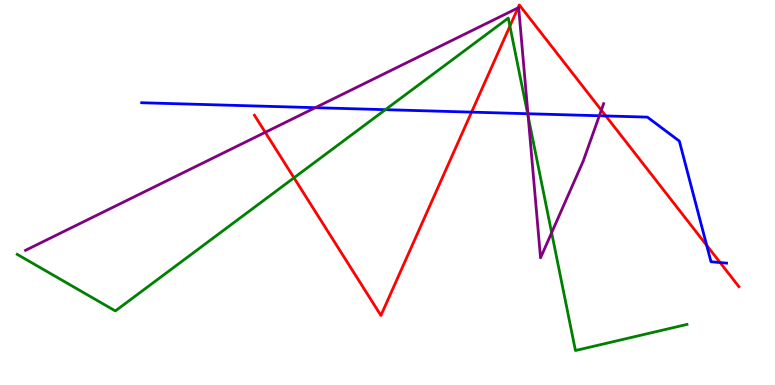[{'lines': ['blue', 'red'], 'intersections': [{'x': 6.08, 'y': 7.09}, {'x': 7.82, 'y': 6.99}, {'x': 9.12, 'y': 3.63}, {'x': 9.29, 'y': 3.18}]}, {'lines': ['green', 'red'], 'intersections': [{'x': 3.79, 'y': 5.38}, {'x': 6.58, 'y': 9.32}]}, {'lines': ['purple', 'red'], 'intersections': [{'x': 3.42, 'y': 6.56}, {'x': 6.68, 'y': 9.79}, {'x': 7.76, 'y': 7.14}]}, {'lines': ['blue', 'green'], 'intersections': [{'x': 4.97, 'y': 7.15}, {'x': 6.81, 'y': 7.05}]}, {'lines': ['blue', 'purple'], 'intersections': [{'x': 4.07, 'y': 7.2}, {'x': 6.81, 'y': 7.05}, {'x': 7.73, 'y': 6.99}]}, {'lines': ['green', 'purple'], 'intersections': [{'x': 6.82, 'y': 6.97}, {'x': 7.12, 'y': 3.96}]}]